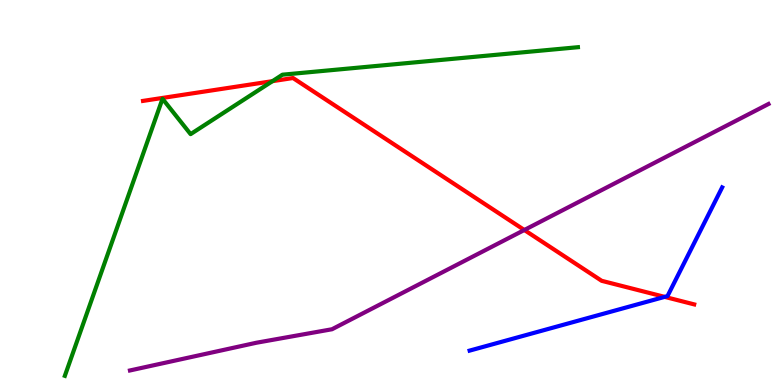[{'lines': ['blue', 'red'], 'intersections': [{'x': 8.58, 'y': 2.29}]}, {'lines': ['green', 'red'], 'intersections': [{'x': 3.52, 'y': 7.89}]}, {'lines': ['purple', 'red'], 'intersections': [{'x': 6.77, 'y': 4.03}]}, {'lines': ['blue', 'green'], 'intersections': []}, {'lines': ['blue', 'purple'], 'intersections': []}, {'lines': ['green', 'purple'], 'intersections': []}]